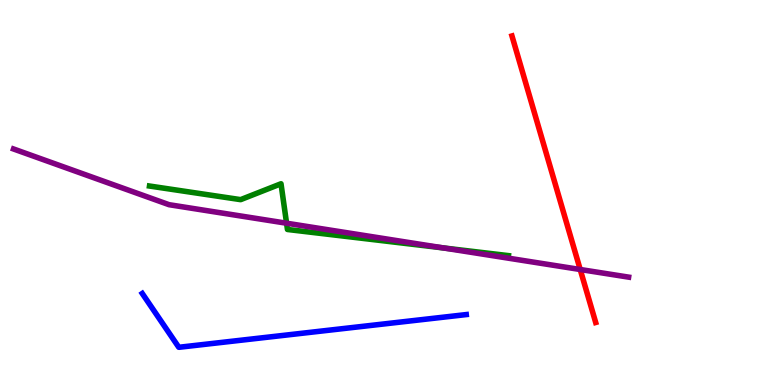[{'lines': ['blue', 'red'], 'intersections': []}, {'lines': ['green', 'red'], 'intersections': []}, {'lines': ['purple', 'red'], 'intersections': [{'x': 7.49, 'y': 3.0}]}, {'lines': ['blue', 'green'], 'intersections': []}, {'lines': ['blue', 'purple'], 'intersections': []}, {'lines': ['green', 'purple'], 'intersections': [{'x': 3.7, 'y': 4.2}, {'x': 5.72, 'y': 3.56}]}]